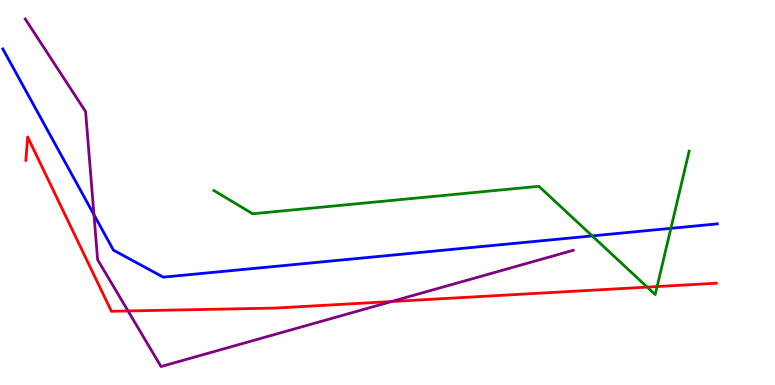[{'lines': ['blue', 'red'], 'intersections': []}, {'lines': ['green', 'red'], 'intersections': [{'x': 8.35, 'y': 2.54}, {'x': 8.48, 'y': 2.56}]}, {'lines': ['purple', 'red'], 'intersections': [{'x': 1.65, 'y': 1.92}, {'x': 5.05, 'y': 2.17}]}, {'lines': ['blue', 'green'], 'intersections': [{'x': 7.64, 'y': 3.87}, {'x': 8.66, 'y': 4.07}]}, {'lines': ['blue', 'purple'], 'intersections': [{'x': 1.21, 'y': 4.42}]}, {'lines': ['green', 'purple'], 'intersections': []}]